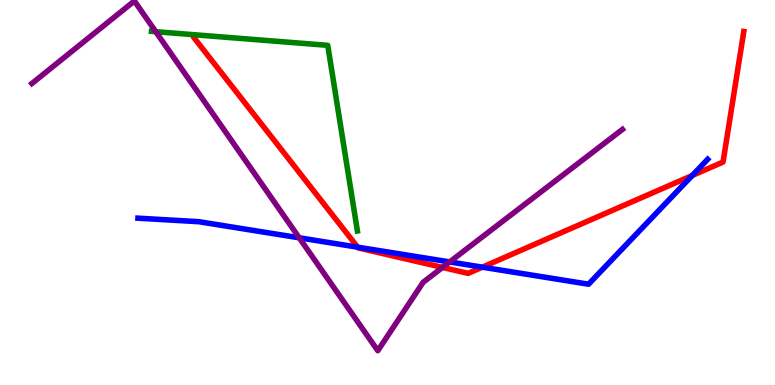[{'lines': ['blue', 'red'], 'intersections': [{'x': 4.61, 'y': 3.58}, {'x': 6.22, 'y': 3.06}, {'x': 8.93, 'y': 5.44}]}, {'lines': ['green', 'red'], 'intersections': []}, {'lines': ['purple', 'red'], 'intersections': [{'x': 5.71, 'y': 3.05}]}, {'lines': ['blue', 'green'], 'intersections': []}, {'lines': ['blue', 'purple'], 'intersections': [{'x': 3.86, 'y': 3.82}, {'x': 5.8, 'y': 3.2}]}, {'lines': ['green', 'purple'], 'intersections': [{'x': 2.01, 'y': 9.18}]}]